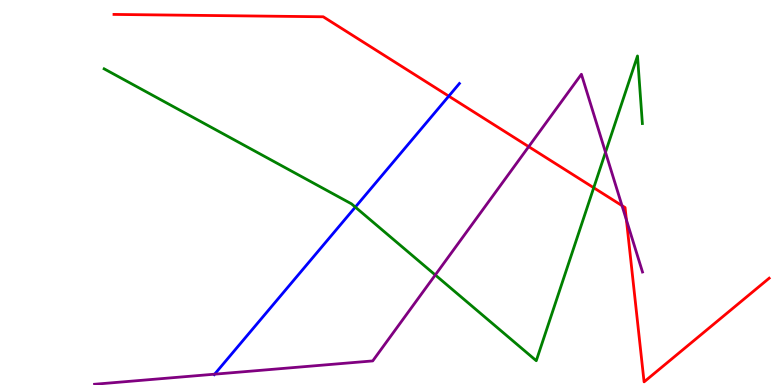[{'lines': ['blue', 'red'], 'intersections': [{'x': 5.79, 'y': 7.5}]}, {'lines': ['green', 'red'], 'intersections': [{'x': 7.66, 'y': 5.12}]}, {'lines': ['purple', 'red'], 'intersections': [{'x': 6.82, 'y': 6.19}, {'x': 8.03, 'y': 4.66}, {'x': 8.08, 'y': 4.29}]}, {'lines': ['blue', 'green'], 'intersections': [{'x': 4.58, 'y': 4.62}]}, {'lines': ['blue', 'purple'], 'intersections': [{'x': 2.77, 'y': 0.281}]}, {'lines': ['green', 'purple'], 'intersections': [{'x': 5.62, 'y': 2.86}, {'x': 7.81, 'y': 6.04}]}]